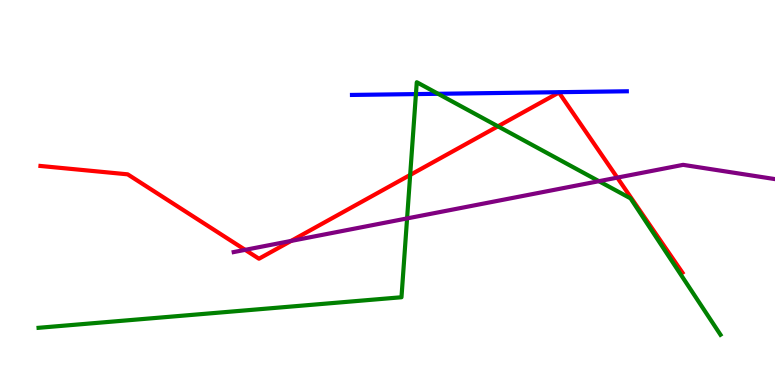[{'lines': ['blue', 'red'], 'intersections': []}, {'lines': ['green', 'red'], 'intersections': [{'x': 5.29, 'y': 5.46}, {'x': 6.43, 'y': 6.72}]}, {'lines': ['purple', 'red'], 'intersections': [{'x': 3.16, 'y': 3.51}, {'x': 3.76, 'y': 3.74}, {'x': 7.96, 'y': 5.39}]}, {'lines': ['blue', 'green'], 'intersections': [{'x': 5.37, 'y': 7.56}, {'x': 5.65, 'y': 7.56}]}, {'lines': ['blue', 'purple'], 'intersections': []}, {'lines': ['green', 'purple'], 'intersections': [{'x': 5.25, 'y': 4.33}, {'x': 7.73, 'y': 5.29}]}]